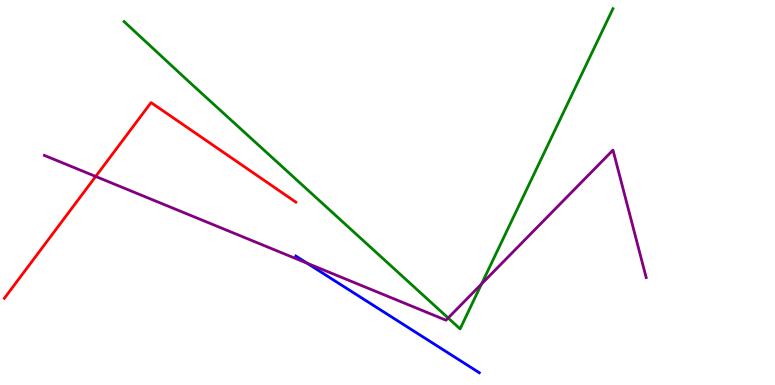[{'lines': ['blue', 'red'], 'intersections': []}, {'lines': ['green', 'red'], 'intersections': []}, {'lines': ['purple', 'red'], 'intersections': [{'x': 1.23, 'y': 5.42}]}, {'lines': ['blue', 'green'], 'intersections': []}, {'lines': ['blue', 'purple'], 'intersections': [{'x': 3.96, 'y': 3.16}]}, {'lines': ['green', 'purple'], 'intersections': [{'x': 5.78, 'y': 1.74}, {'x': 6.21, 'y': 2.62}]}]